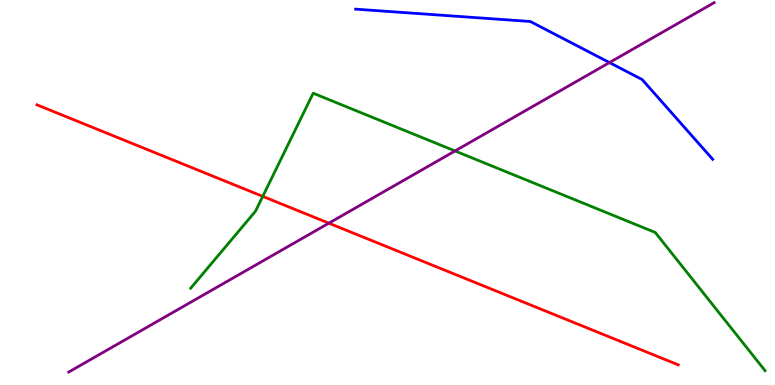[{'lines': ['blue', 'red'], 'intersections': []}, {'lines': ['green', 'red'], 'intersections': [{'x': 3.39, 'y': 4.9}]}, {'lines': ['purple', 'red'], 'intersections': [{'x': 4.24, 'y': 4.2}]}, {'lines': ['blue', 'green'], 'intersections': []}, {'lines': ['blue', 'purple'], 'intersections': [{'x': 7.86, 'y': 8.37}]}, {'lines': ['green', 'purple'], 'intersections': [{'x': 5.87, 'y': 6.08}]}]